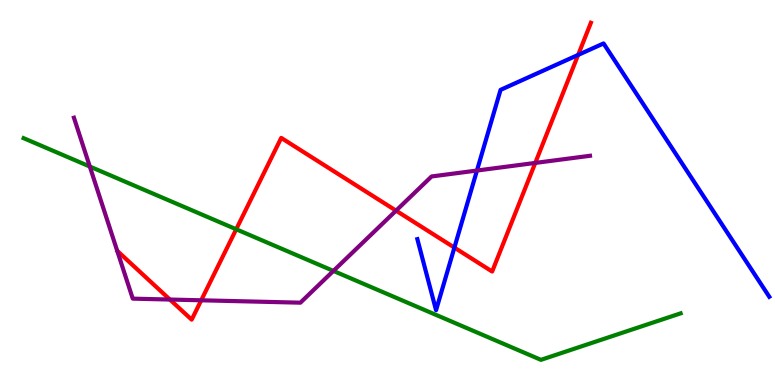[{'lines': ['blue', 'red'], 'intersections': [{'x': 5.86, 'y': 3.57}, {'x': 7.46, 'y': 8.57}]}, {'lines': ['green', 'red'], 'intersections': [{'x': 3.05, 'y': 4.05}]}, {'lines': ['purple', 'red'], 'intersections': [{'x': 2.19, 'y': 2.22}, {'x': 2.6, 'y': 2.2}, {'x': 5.11, 'y': 4.53}, {'x': 6.91, 'y': 5.77}]}, {'lines': ['blue', 'green'], 'intersections': []}, {'lines': ['blue', 'purple'], 'intersections': [{'x': 6.15, 'y': 5.57}]}, {'lines': ['green', 'purple'], 'intersections': [{'x': 1.16, 'y': 5.67}, {'x': 4.3, 'y': 2.96}]}]